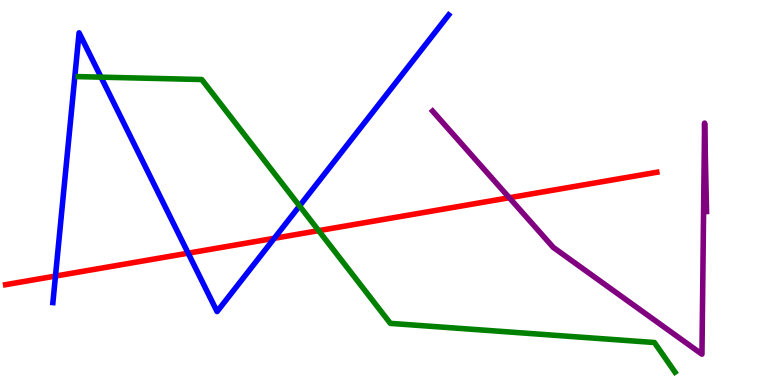[{'lines': ['blue', 'red'], 'intersections': [{'x': 0.716, 'y': 2.83}, {'x': 2.43, 'y': 3.42}, {'x': 3.54, 'y': 3.81}]}, {'lines': ['green', 'red'], 'intersections': [{'x': 4.11, 'y': 4.01}]}, {'lines': ['purple', 'red'], 'intersections': [{'x': 6.57, 'y': 4.86}]}, {'lines': ['blue', 'green'], 'intersections': [{'x': 1.3, 'y': 8.0}, {'x': 3.87, 'y': 4.65}]}, {'lines': ['blue', 'purple'], 'intersections': []}, {'lines': ['green', 'purple'], 'intersections': []}]